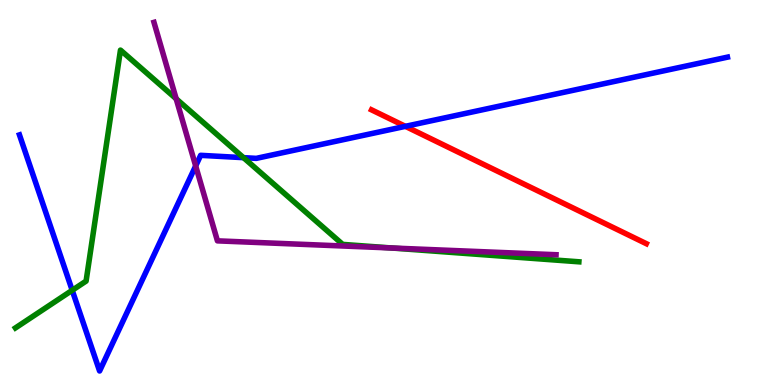[{'lines': ['blue', 'red'], 'intersections': [{'x': 5.23, 'y': 6.72}]}, {'lines': ['green', 'red'], 'intersections': []}, {'lines': ['purple', 'red'], 'intersections': []}, {'lines': ['blue', 'green'], 'intersections': [{'x': 0.932, 'y': 2.46}, {'x': 3.14, 'y': 5.9}]}, {'lines': ['blue', 'purple'], 'intersections': [{'x': 2.52, 'y': 5.69}]}, {'lines': ['green', 'purple'], 'intersections': [{'x': 2.27, 'y': 7.43}, {'x': 5.05, 'y': 3.56}]}]